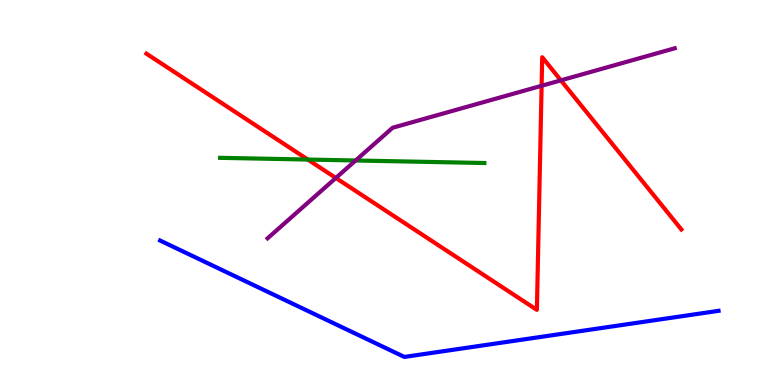[{'lines': ['blue', 'red'], 'intersections': []}, {'lines': ['green', 'red'], 'intersections': [{'x': 3.97, 'y': 5.86}]}, {'lines': ['purple', 'red'], 'intersections': [{'x': 4.33, 'y': 5.38}, {'x': 6.99, 'y': 7.77}, {'x': 7.24, 'y': 7.91}]}, {'lines': ['blue', 'green'], 'intersections': []}, {'lines': ['blue', 'purple'], 'intersections': []}, {'lines': ['green', 'purple'], 'intersections': [{'x': 4.59, 'y': 5.83}]}]